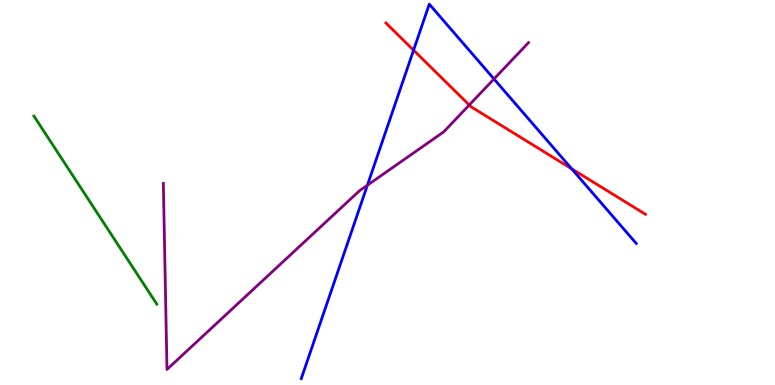[{'lines': ['blue', 'red'], 'intersections': [{'x': 5.34, 'y': 8.7}, {'x': 7.38, 'y': 5.62}]}, {'lines': ['green', 'red'], 'intersections': []}, {'lines': ['purple', 'red'], 'intersections': [{'x': 6.05, 'y': 7.27}]}, {'lines': ['blue', 'green'], 'intersections': []}, {'lines': ['blue', 'purple'], 'intersections': [{'x': 4.74, 'y': 5.19}, {'x': 6.37, 'y': 7.95}]}, {'lines': ['green', 'purple'], 'intersections': []}]